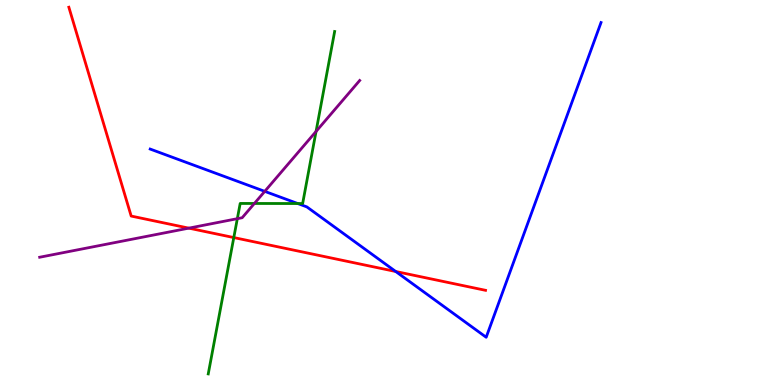[{'lines': ['blue', 'red'], 'intersections': [{'x': 5.11, 'y': 2.95}]}, {'lines': ['green', 'red'], 'intersections': [{'x': 3.02, 'y': 3.83}]}, {'lines': ['purple', 'red'], 'intersections': [{'x': 2.44, 'y': 4.07}]}, {'lines': ['blue', 'green'], 'intersections': [{'x': 3.84, 'y': 4.71}]}, {'lines': ['blue', 'purple'], 'intersections': [{'x': 3.42, 'y': 5.03}]}, {'lines': ['green', 'purple'], 'intersections': [{'x': 3.06, 'y': 4.32}, {'x': 3.28, 'y': 4.72}, {'x': 4.08, 'y': 6.59}]}]